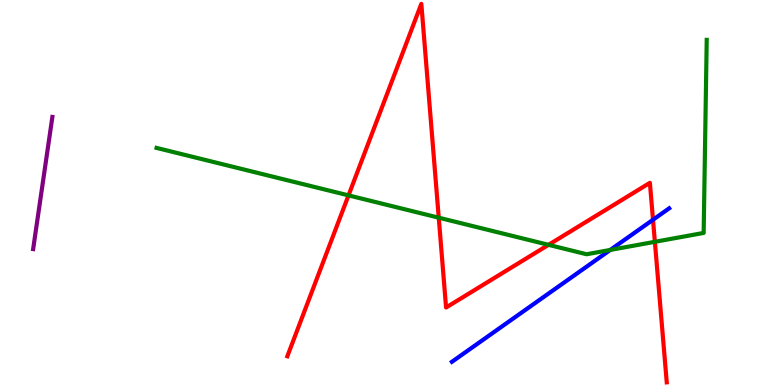[{'lines': ['blue', 'red'], 'intersections': [{'x': 8.43, 'y': 4.29}]}, {'lines': ['green', 'red'], 'intersections': [{'x': 4.5, 'y': 4.93}, {'x': 5.66, 'y': 4.35}, {'x': 7.08, 'y': 3.64}, {'x': 8.45, 'y': 3.72}]}, {'lines': ['purple', 'red'], 'intersections': []}, {'lines': ['blue', 'green'], 'intersections': [{'x': 7.87, 'y': 3.51}]}, {'lines': ['blue', 'purple'], 'intersections': []}, {'lines': ['green', 'purple'], 'intersections': []}]